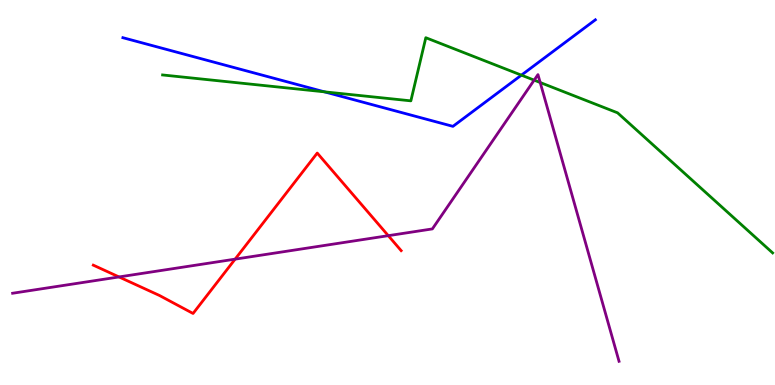[{'lines': ['blue', 'red'], 'intersections': []}, {'lines': ['green', 'red'], 'intersections': []}, {'lines': ['purple', 'red'], 'intersections': [{'x': 1.54, 'y': 2.81}, {'x': 3.03, 'y': 3.27}, {'x': 5.01, 'y': 3.88}]}, {'lines': ['blue', 'green'], 'intersections': [{'x': 4.19, 'y': 7.61}, {'x': 6.73, 'y': 8.05}]}, {'lines': ['blue', 'purple'], 'intersections': []}, {'lines': ['green', 'purple'], 'intersections': [{'x': 6.89, 'y': 7.92}, {'x': 6.97, 'y': 7.86}]}]